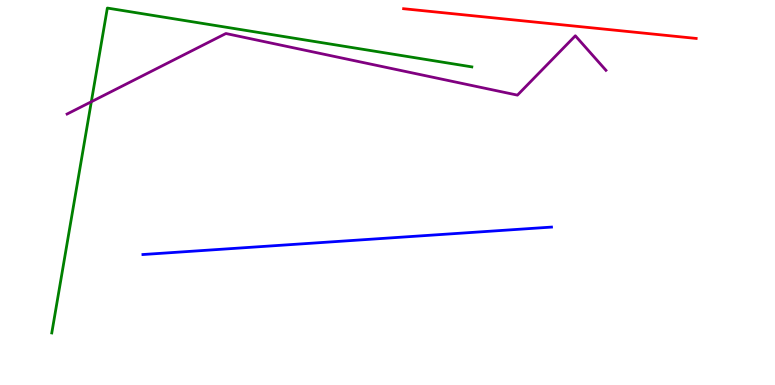[{'lines': ['blue', 'red'], 'intersections': []}, {'lines': ['green', 'red'], 'intersections': []}, {'lines': ['purple', 'red'], 'intersections': []}, {'lines': ['blue', 'green'], 'intersections': []}, {'lines': ['blue', 'purple'], 'intersections': []}, {'lines': ['green', 'purple'], 'intersections': [{'x': 1.18, 'y': 7.36}]}]